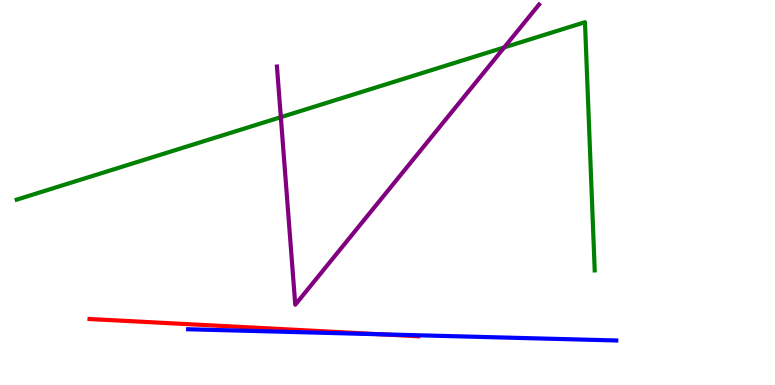[{'lines': ['blue', 'red'], 'intersections': [{'x': 4.92, 'y': 1.32}]}, {'lines': ['green', 'red'], 'intersections': []}, {'lines': ['purple', 'red'], 'intersections': []}, {'lines': ['blue', 'green'], 'intersections': []}, {'lines': ['blue', 'purple'], 'intersections': []}, {'lines': ['green', 'purple'], 'intersections': [{'x': 3.62, 'y': 6.96}, {'x': 6.51, 'y': 8.77}]}]